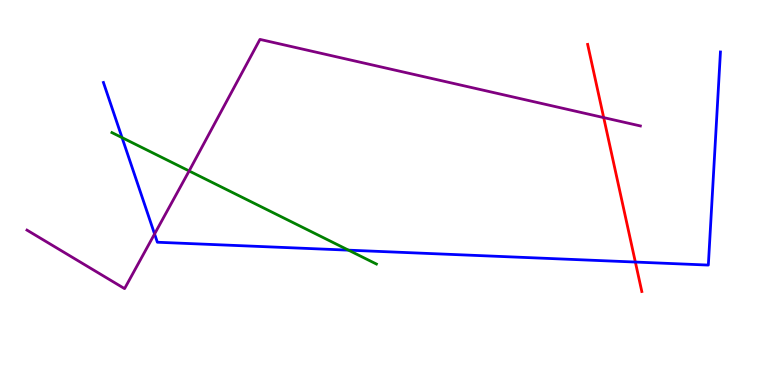[{'lines': ['blue', 'red'], 'intersections': [{'x': 8.2, 'y': 3.19}]}, {'lines': ['green', 'red'], 'intersections': []}, {'lines': ['purple', 'red'], 'intersections': [{'x': 7.79, 'y': 6.95}]}, {'lines': ['blue', 'green'], 'intersections': [{'x': 1.57, 'y': 6.43}, {'x': 4.5, 'y': 3.5}]}, {'lines': ['blue', 'purple'], 'intersections': [{'x': 1.99, 'y': 3.92}]}, {'lines': ['green', 'purple'], 'intersections': [{'x': 2.44, 'y': 5.56}]}]